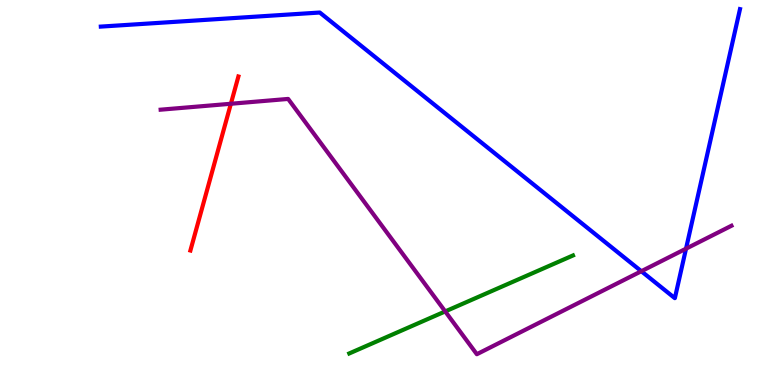[{'lines': ['blue', 'red'], 'intersections': []}, {'lines': ['green', 'red'], 'intersections': []}, {'lines': ['purple', 'red'], 'intersections': [{'x': 2.98, 'y': 7.3}]}, {'lines': ['blue', 'green'], 'intersections': []}, {'lines': ['blue', 'purple'], 'intersections': [{'x': 8.28, 'y': 2.96}, {'x': 8.85, 'y': 3.54}]}, {'lines': ['green', 'purple'], 'intersections': [{'x': 5.74, 'y': 1.91}]}]